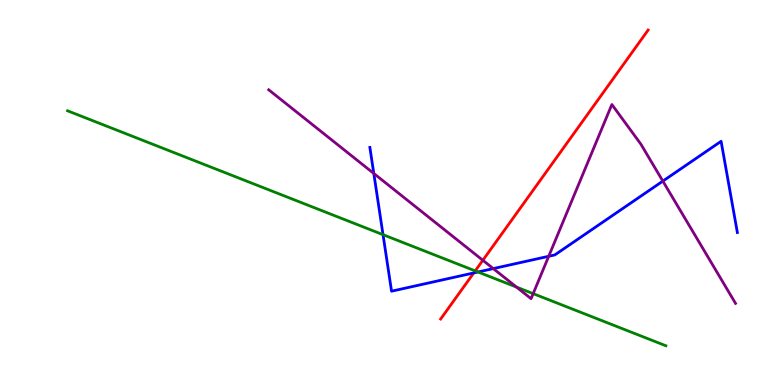[{'lines': ['blue', 'red'], 'intersections': [{'x': 6.11, 'y': 2.91}]}, {'lines': ['green', 'red'], 'intersections': [{'x': 6.13, 'y': 2.96}]}, {'lines': ['purple', 'red'], 'intersections': [{'x': 6.23, 'y': 3.24}]}, {'lines': ['blue', 'green'], 'intersections': [{'x': 4.94, 'y': 3.9}, {'x': 6.17, 'y': 2.94}]}, {'lines': ['blue', 'purple'], 'intersections': [{'x': 4.82, 'y': 5.49}, {'x': 6.36, 'y': 3.02}, {'x': 7.08, 'y': 3.34}, {'x': 8.55, 'y': 5.3}]}, {'lines': ['green', 'purple'], 'intersections': [{'x': 6.67, 'y': 2.54}, {'x': 6.88, 'y': 2.37}]}]